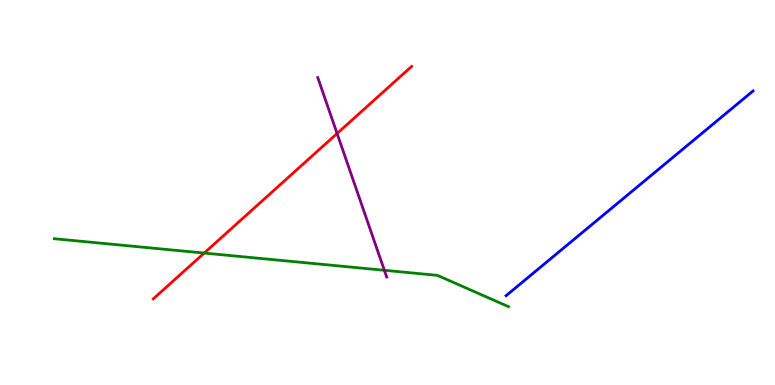[{'lines': ['blue', 'red'], 'intersections': []}, {'lines': ['green', 'red'], 'intersections': [{'x': 2.63, 'y': 3.43}]}, {'lines': ['purple', 'red'], 'intersections': [{'x': 4.35, 'y': 6.53}]}, {'lines': ['blue', 'green'], 'intersections': []}, {'lines': ['blue', 'purple'], 'intersections': []}, {'lines': ['green', 'purple'], 'intersections': [{'x': 4.96, 'y': 2.98}]}]